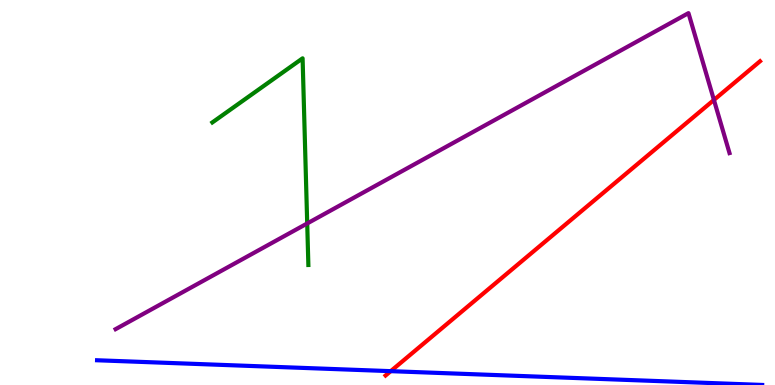[{'lines': ['blue', 'red'], 'intersections': [{'x': 5.04, 'y': 0.359}]}, {'lines': ['green', 'red'], 'intersections': []}, {'lines': ['purple', 'red'], 'intersections': [{'x': 9.21, 'y': 7.4}]}, {'lines': ['blue', 'green'], 'intersections': []}, {'lines': ['blue', 'purple'], 'intersections': []}, {'lines': ['green', 'purple'], 'intersections': [{'x': 3.96, 'y': 4.2}]}]